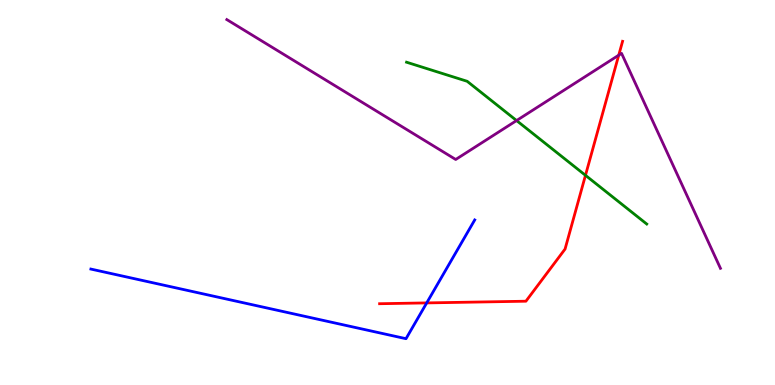[{'lines': ['blue', 'red'], 'intersections': [{'x': 5.51, 'y': 2.13}]}, {'lines': ['green', 'red'], 'intersections': [{'x': 7.55, 'y': 5.45}]}, {'lines': ['purple', 'red'], 'intersections': [{'x': 7.98, 'y': 8.57}]}, {'lines': ['blue', 'green'], 'intersections': []}, {'lines': ['blue', 'purple'], 'intersections': []}, {'lines': ['green', 'purple'], 'intersections': [{'x': 6.67, 'y': 6.87}]}]